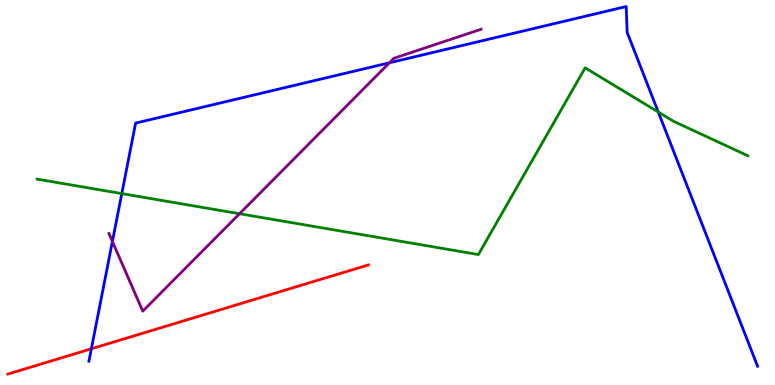[{'lines': ['blue', 'red'], 'intersections': [{'x': 1.18, 'y': 0.94}]}, {'lines': ['green', 'red'], 'intersections': []}, {'lines': ['purple', 'red'], 'intersections': []}, {'lines': ['blue', 'green'], 'intersections': [{'x': 1.57, 'y': 4.97}, {'x': 8.49, 'y': 7.09}]}, {'lines': ['blue', 'purple'], 'intersections': [{'x': 1.45, 'y': 3.73}, {'x': 5.02, 'y': 8.37}]}, {'lines': ['green', 'purple'], 'intersections': [{'x': 3.09, 'y': 4.45}]}]